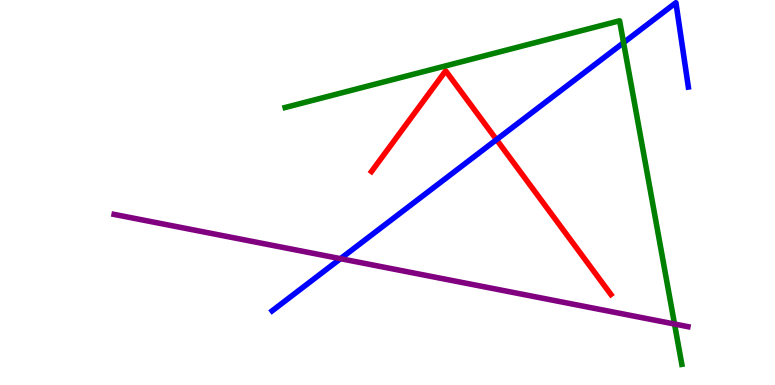[{'lines': ['blue', 'red'], 'intersections': [{'x': 6.41, 'y': 6.37}]}, {'lines': ['green', 'red'], 'intersections': []}, {'lines': ['purple', 'red'], 'intersections': []}, {'lines': ['blue', 'green'], 'intersections': [{'x': 8.05, 'y': 8.89}]}, {'lines': ['blue', 'purple'], 'intersections': [{'x': 4.39, 'y': 3.28}]}, {'lines': ['green', 'purple'], 'intersections': [{'x': 8.7, 'y': 1.58}]}]